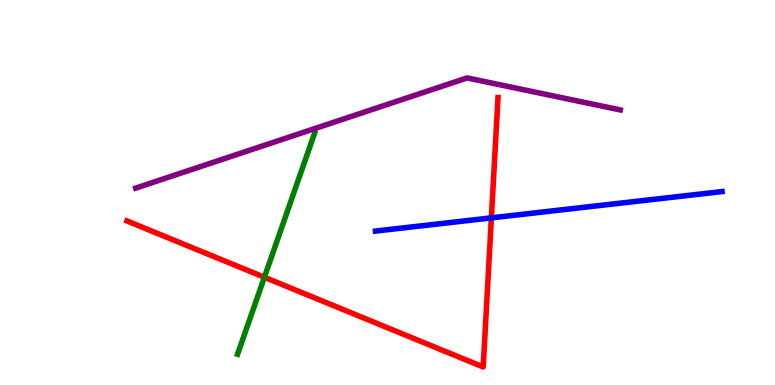[{'lines': ['blue', 'red'], 'intersections': [{'x': 6.34, 'y': 4.34}]}, {'lines': ['green', 'red'], 'intersections': [{'x': 3.41, 'y': 2.8}]}, {'lines': ['purple', 'red'], 'intersections': []}, {'lines': ['blue', 'green'], 'intersections': []}, {'lines': ['blue', 'purple'], 'intersections': []}, {'lines': ['green', 'purple'], 'intersections': []}]